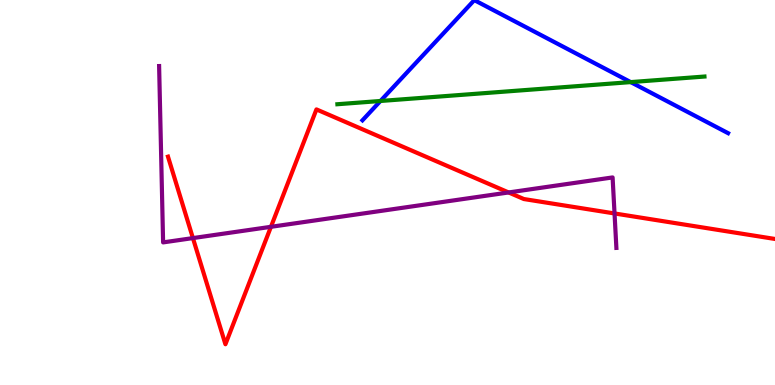[{'lines': ['blue', 'red'], 'intersections': []}, {'lines': ['green', 'red'], 'intersections': []}, {'lines': ['purple', 'red'], 'intersections': [{'x': 2.49, 'y': 3.82}, {'x': 3.5, 'y': 4.11}, {'x': 6.56, 'y': 5.0}, {'x': 7.93, 'y': 4.46}]}, {'lines': ['blue', 'green'], 'intersections': [{'x': 4.91, 'y': 7.38}, {'x': 8.14, 'y': 7.87}]}, {'lines': ['blue', 'purple'], 'intersections': []}, {'lines': ['green', 'purple'], 'intersections': []}]